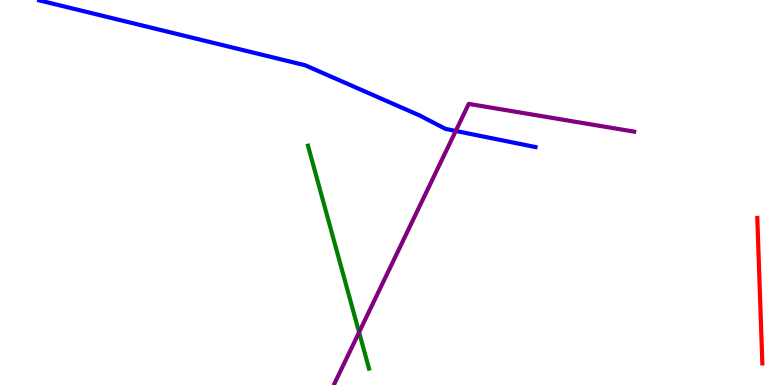[{'lines': ['blue', 'red'], 'intersections': []}, {'lines': ['green', 'red'], 'intersections': []}, {'lines': ['purple', 'red'], 'intersections': []}, {'lines': ['blue', 'green'], 'intersections': []}, {'lines': ['blue', 'purple'], 'intersections': [{'x': 5.88, 'y': 6.6}]}, {'lines': ['green', 'purple'], 'intersections': [{'x': 4.63, 'y': 1.37}]}]